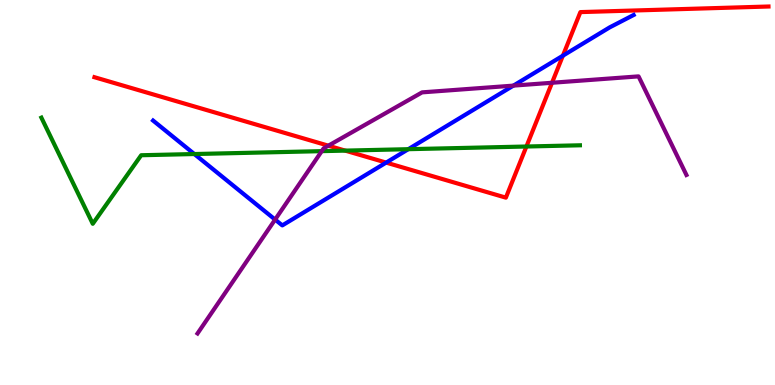[{'lines': ['blue', 'red'], 'intersections': [{'x': 4.98, 'y': 5.78}, {'x': 7.26, 'y': 8.55}]}, {'lines': ['green', 'red'], 'intersections': [{'x': 4.45, 'y': 6.09}, {'x': 6.79, 'y': 6.19}]}, {'lines': ['purple', 'red'], 'intersections': [{'x': 4.24, 'y': 6.22}, {'x': 7.12, 'y': 7.85}]}, {'lines': ['blue', 'green'], 'intersections': [{'x': 2.51, 'y': 6.0}, {'x': 5.27, 'y': 6.13}]}, {'lines': ['blue', 'purple'], 'intersections': [{'x': 3.55, 'y': 4.3}, {'x': 6.62, 'y': 7.78}]}, {'lines': ['green', 'purple'], 'intersections': [{'x': 4.15, 'y': 6.07}]}]